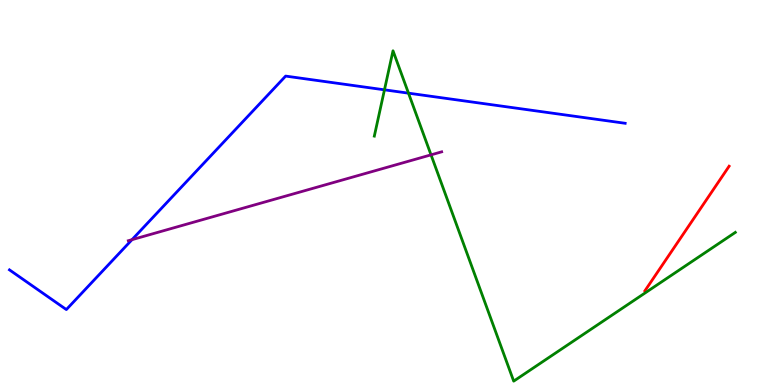[{'lines': ['blue', 'red'], 'intersections': []}, {'lines': ['green', 'red'], 'intersections': []}, {'lines': ['purple', 'red'], 'intersections': []}, {'lines': ['blue', 'green'], 'intersections': [{'x': 4.96, 'y': 7.67}, {'x': 5.27, 'y': 7.58}]}, {'lines': ['blue', 'purple'], 'intersections': [{'x': 1.7, 'y': 3.77}]}, {'lines': ['green', 'purple'], 'intersections': [{'x': 5.56, 'y': 5.98}]}]